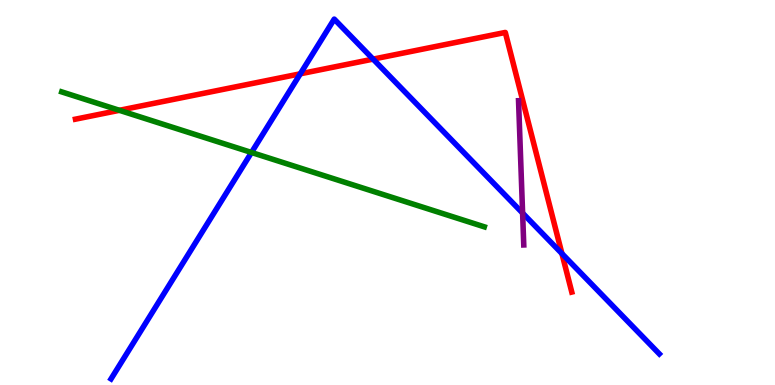[{'lines': ['blue', 'red'], 'intersections': [{'x': 3.87, 'y': 8.08}, {'x': 4.81, 'y': 8.46}, {'x': 7.25, 'y': 3.41}]}, {'lines': ['green', 'red'], 'intersections': [{'x': 1.54, 'y': 7.13}]}, {'lines': ['purple', 'red'], 'intersections': []}, {'lines': ['blue', 'green'], 'intersections': [{'x': 3.25, 'y': 6.04}]}, {'lines': ['blue', 'purple'], 'intersections': [{'x': 6.74, 'y': 4.47}]}, {'lines': ['green', 'purple'], 'intersections': []}]